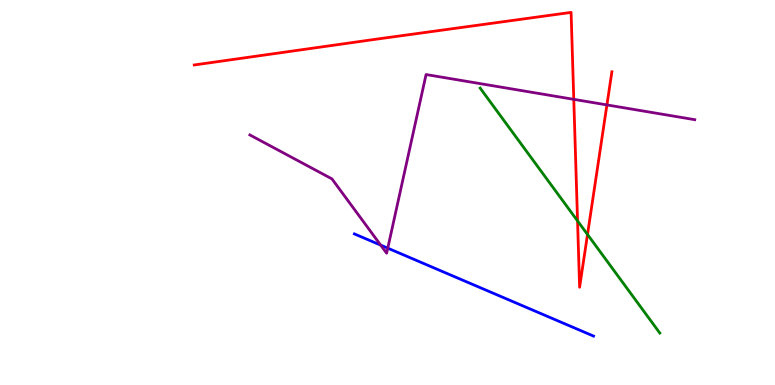[{'lines': ['blue', 'red'], 'intersections': []}, {'lines': ['green', 'red'], 'intersections': [{'x': 7.45, 'y': 4.26}, {'x': 7.58, 'y': 3.91}]}, {'lines': ['purple', 'red'], 'intersections': [{'x': 7.4, 'y': 7.42}, {'x': 7.83, 'y': 7.27}]}, {'lines': ['blue', 'green'], 'intersections': []}, {'lines': ['blue', 'purple'], 'intersections': [{'x': 4.91, 'y': 3.63}, {'x': 5.0, 'y': 3.55}]}, {'lines': ['green', 'purple'], 'intersections': []}]